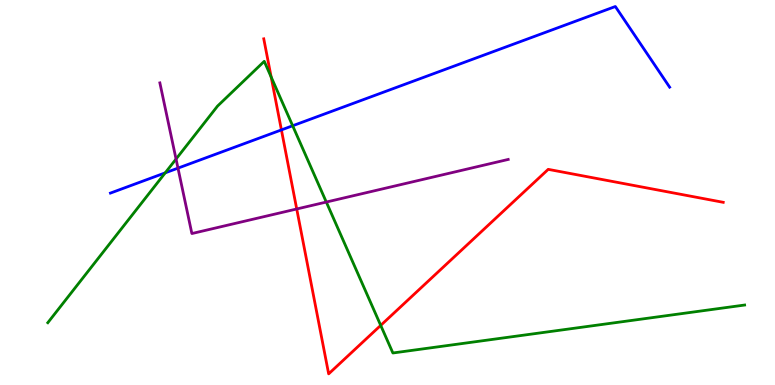[{'lines': ['blue', 'red'], 'intersections': [{'x': 3.63, 'y': 6.63}]}, {'lines': ['green', 'red'], 'intersections': [{'x': 3.5, 'y': 8.0}, {'x': 4.91, 'y': 1.55}]}, {'lines': ['purple', 'red'], 'intersections': [{'x': 3.83, 'y': 4.57}]}, {'lines': ['blue', 'green'], 'intersections': [{'x': 2.13, 'y': 5.51}, {'x': 3.78, 'y': 6.73}]}, {'lines': ['blue', 'purple'], 'intersections': [{'x': 2.3, 'y': 5.63}]}, {'lines': ['green', 'purple'], 'intersections': [{'x': 2.27, 'y': 5.87}, {'x': 4.21, 'y': 4.75}]}]